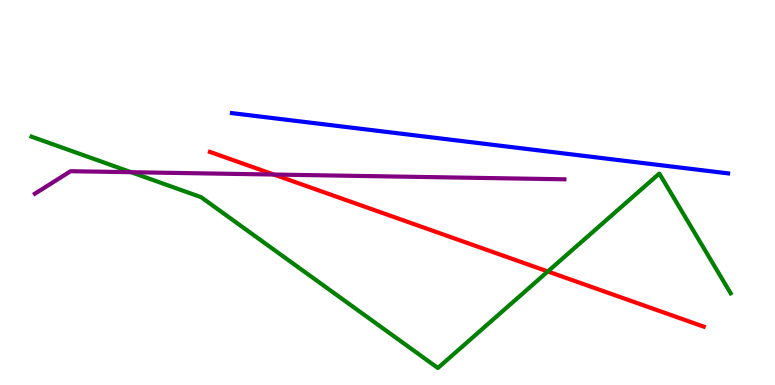[{'lines': ['blue', 'red'], 'intersections': []}, {'lines': ['green', 'red'], 'intersections': [{'x': 7.07, 'y': 2.95}]}, {'lines': ['purple', 'red'], 'intersections': [{'x': 3.53, 'y': 5.47}]}, {'lines': ['blue', 'green'], 'intersections': []}, {'lines': ['blue', 'purple'], 'intersections': []}, {'lines': ['green', 'purple'], 'intersections': [{'x': 1.69, 'y': 5.53}]}]